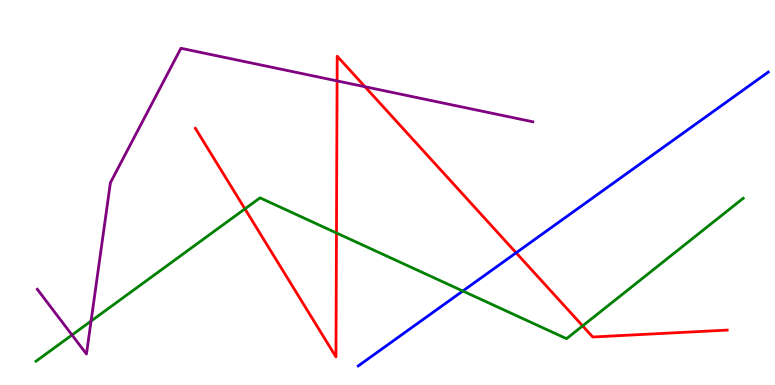[{'lines': ['blue', 'red'], 'intersections': [{'x': 6.66, 'y': 3.43}]}, {'lines': ['green', 'red'], 'intersections': [{'x': 3.16, 'y': 4.57}, {'x': 4.34, 'y': 3.95}, {'x': 7.52, 'y': 1.54}]}, {'lines': ['purple', 'red'], 'intersections': [{'x': 4.35, 'y': 7.9}, {'x': 4.71, 'y': 7.75}]}, {'lines': ['blue', 'green'], 'intersections': [{'x': 5.97, 'y': 2.44}]}, {'lines': ['blue', 'purple'], 'intersections': []}, {'lines': ['green', 'purple'], 'intersections': [{'x': 0.929, 'y': 1.3}, {'x': 1.18, 'y': 1.66}]}]